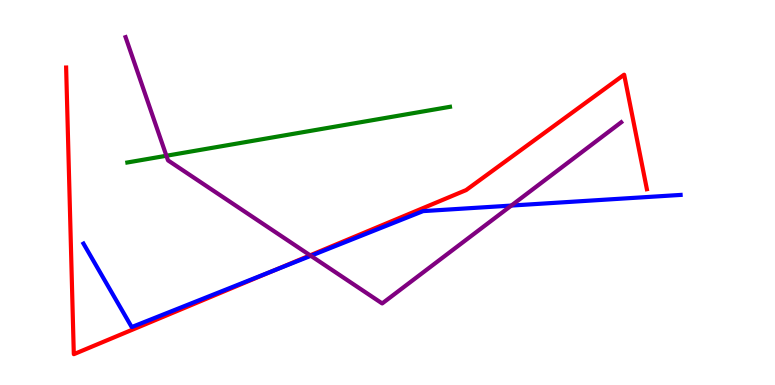[{'lines': ['blue', 'red'], 'intersections': [{'x': 3.53, 'y': 2.97}]}, {'lines': ['green', 'red'], 'intersections': []}, {'lines': ['purple', 'red'], 'intersections': [{'x': 4.0, 'y': 3.37}]}, {'lines': ['blue', 'green'], 'intersections': []}, {'lines': ['blue', 'purple'], 'intersections': [{'x': 4.01, 'y': 3.36}, {'x': 6.6, 'y': 4.66}]}, {'lines': ['green', 'purple'], 'intersections': [{'x': 2.15, 'y': 5.95}]}]